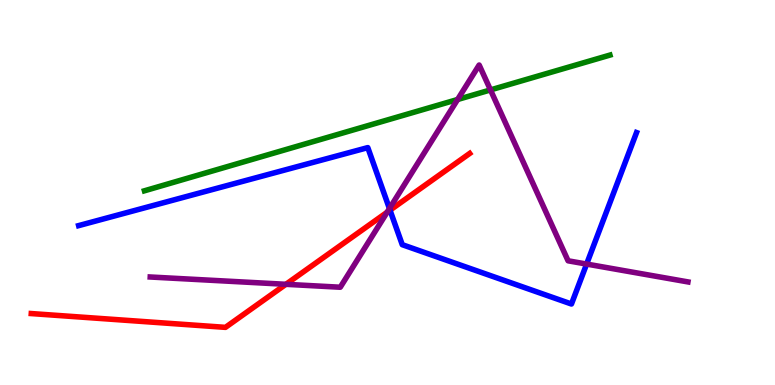[{'lines': ['blue', 'red'], 'intersections': [{'x': 5.03, 'y': 4.54}]}, {'lines': ['green', 'red'], 'intersections': []}, {'lines': ['purple', 'red'], 'intersections': [{'x': 3.69, 'y': 2.62}, {'x': 5.0, 'y': 4.49}]}, {'lines': ['blue', 'green'], 'intersections': []}, {'lines': ['blue', 'purple'], 'intersections': [{'x': 5.03, 'y': 4.58}, {'x': 7.57, 'y': 3.14}]}, {'lines': ['green', 'purple'], 'intersections': [{'x': 5.9, 'y': 7.42}, {'x': 6.33, 'y': 7.66}]}]